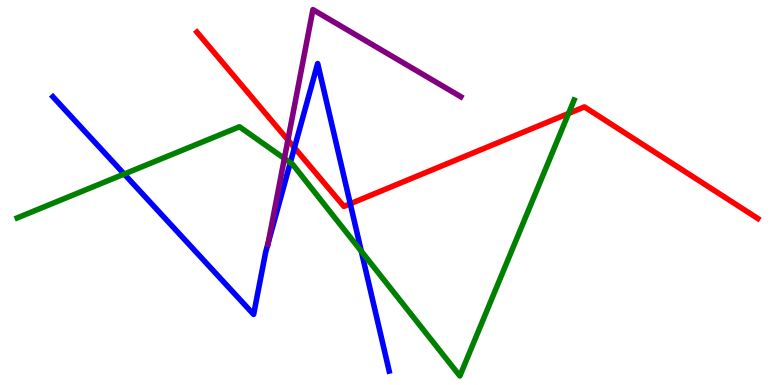[{'lines': ['blue', 'red'], 'intersections': [{'x': 3.8, 'y': 6.16}, {'x': 4.52, 'y': 4.71}]}, {'lines': ['green', 'red'], 'intersections': [{'x': 7.34, 'y': 7.05}]}, {'lines': ['purple', 'red'], 'intersections': [{'x': 3.72, 'y': 6.36}]}, {'lines': ['blue', 'green'], 'intersections': [{'x': 1.6, 'y': 5.48}, {'x': 3.75, 'y': 5.77}, {'x': 4.66, 'y': 3.47}]}, {'lines': ['blue', 'purple'], 'intersections': [{'x': 3.46, 'y': 3.69}]}, {'lines': ['green', 'purple'], 'intersections': [{'x': 3.67, 'y': 5.88}]}]